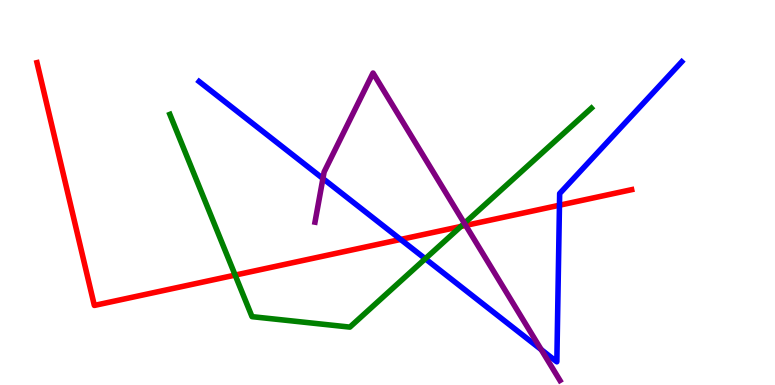[{'lines': ['blue', 'red'], 'intersections': [{'x': 5.17, 'y': 3.78}, {'x': 7.22, 'y': 4.67}]}, {'lines': ['green', 'red'], 'intersections': [{'x': 3.03, 'y': 2.85}, {'x': 5.95, 'y': 4.12}]}, {'lines': ['purple', 'red'], 'intersections': [{'x': 6.01, 'y': 4.14}]}, {'lines': ['blue', 'green'], 'intersections': [{'x': 5.49, 'y': 3.28}]}, {'lines': ['blue', 'purple'], 'intersections': [{'x': 4.17, 'y': 5.36}, {'x': 6.98, 'y': 0.92}]}, {'lines': ['green', 'purple'], 'intersections': [{'x': 5.99, 'y': 4.2}]}]